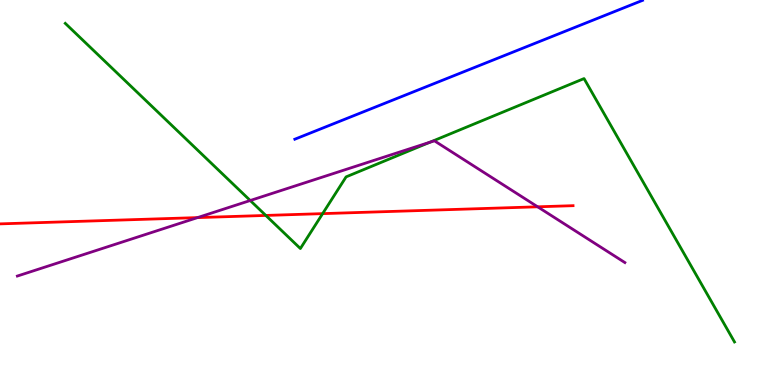[{'lines': ['blue', 'red'], 'intersections': []}, {'lines': ['green', 'red'], 'intersections': [{'x': 3.43, 'y': 4.4}, {'x': 4.16, 'y': 4.45}]}, {'lines': ['purple', 'red'], 'intersections': [{'x': 2.55, 'y': 4.35}, {'x': 6.94, 'y': 4.63}]}, {'lines': ['blue', 'green'], 'intersections': []}, {'lines': ['blue', 'purple'], 'intersections': []}, {'lines': ['green', 'purple'], 'intersections': [{'x': 3.23, 'y': 4.79}, {'x': 5.55, 'y': 6.31}]}]